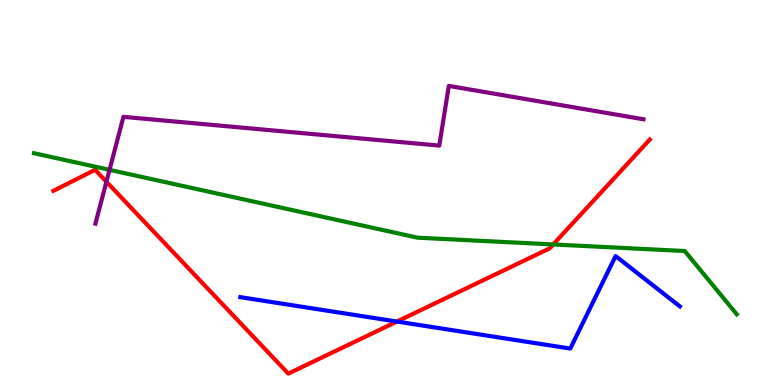[{'lines': ['blue', 'red'], 'intersections': [{'x': 5.12, 'y': 1.65}]}, {'lines': ['green', 'red'], 'intersections': [{'x': 7.14, 'y': 3.65}]}, {'lines': ['purple', 'red'], 'intersections': [{'x': 1.37, 'y': 5.28}]}, {'lines': ['blue', 'green'], 'intersections': []}, {'lines': ['blue', 'purple'], 'intersections': []}, {'lines': ['green', 'purple'], 'intersections': [{'x': 1.41, 'y': 5.59}]}]